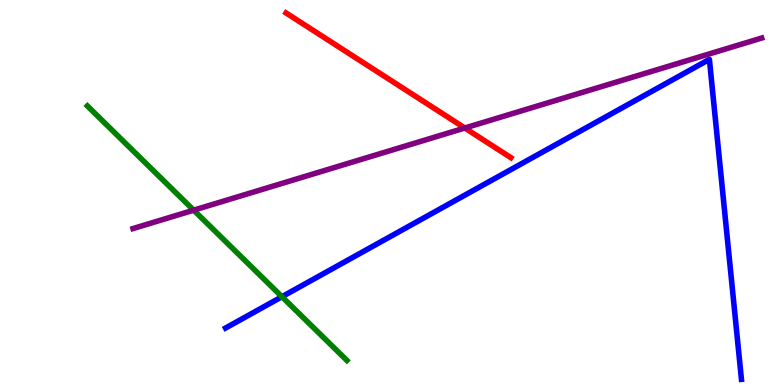[{'lines': ['blue', 'red'], 'intersections': []}, {'lines': ['green', 'red'], 'intersections': []}, {'lines': ['purple', 'red'], 'intersections': [{'x': 6.0, 'y': 6.68}]}, {'lines': ['blue', 'green'], 'intersections': [{'x': 3.64, 'y': 2.29}]}, {'lines': ['blue', 'purple'], 'intersections': []}, {'lines': ['green', 'purple'], 'intersections': [{'x': 2.5, 'y': 4.54}]}]